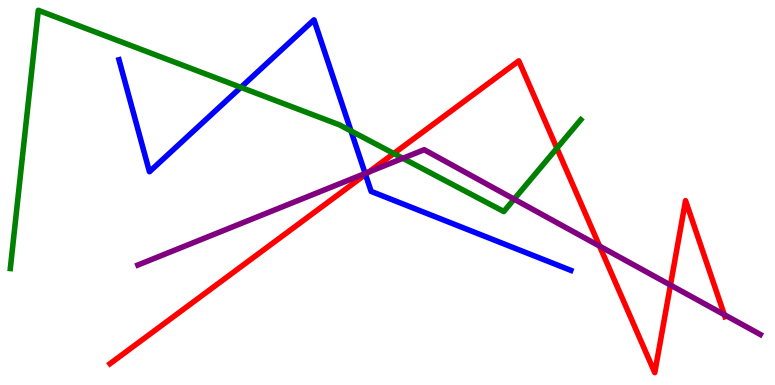[{'lines': ['blue', 'red'], 'intersections': [{'x': 4.72, 'y': 5.47}]}, {'lines': ['green', 'red'], 'intersections': [{'x': 5.08, 'y': 6.01}, {'x': 7.19, 'y': 6.15}]}, {'lines': ['purple', 'red'], 'intersections': [{'x': 4.76, 'y': 5.53}, {'x': 7.74, 'y': 3.61}, {'x': 8.65, 'y': 2.6}, {'x': 9.35, 'y': 1.83}]}, {'lines': ['blue', 'green'], 'intersections': [{'x': 3.11, 'y': 7.73}, {'x': 4.53, 'y': 6.6}]}, {'lines': ['blue', 'purple'], 'intersections': [{'x': 4.71, 'y': 5.49}]}, {'lines': ['green', 'purple'], 'intersections': [{'x': 5.2, 'y': 5.89}, {'x': 6.63, 'y': 4.83}]}]